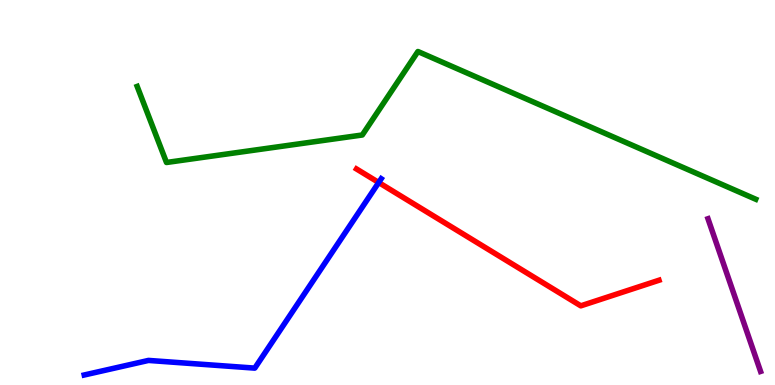[{'lines': ['blue', 'red'], 'intersections': [{'x': 4.89, 'y': 5.26}]}, {'lines': ['green', 'red'], 'intersections': []}, {'lines': ['purple', 'red'], 'intersections': []}, {'lines': ['blue', 'green'], 'intersections': []}, {'lines': ['blue', 'purple'], 'intersections': []}, {'lines': ['green', 'purple'], 'intersections': []}]